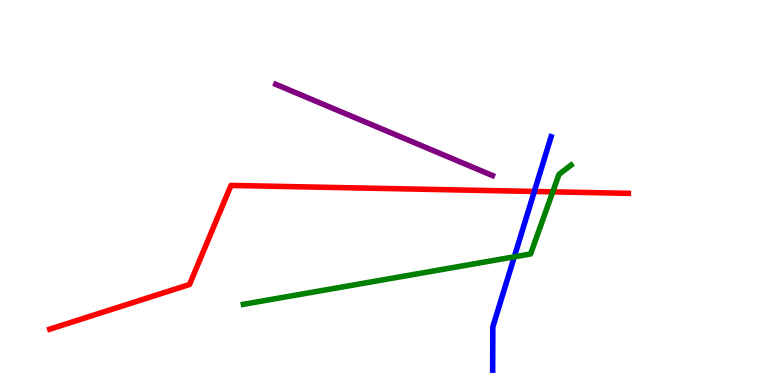[{'lines': ['blue', 'red'], 'intersections': [{'x': 6.89, 'y': 5.03}]}, {'lines': ['green', 'red'], 'intersections': [{'x': 7.13, 'y': 5.02}]}, {'lines': ['purple', 'red'], 'intersections': []}, {'lines': ['blue', 'green'], 'intersections': [{'x': 6.64, 'y': 3.33}]}, {'lines': ['blue', 'purple'], 'intersections': []}, {'lines': ['green', 'purple'], 'intersections': []}]